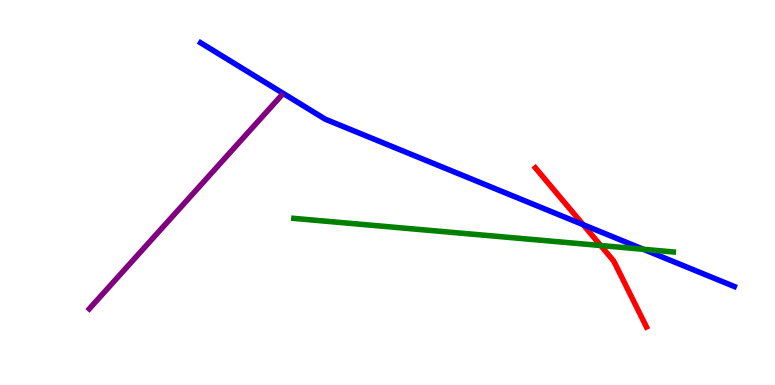[{'lines': ['blue', 'red'], 'intersections': [{'x': 7.52, 'y': 4.16}]}, {'lines': ['green', 'red'], 'intersections': [{'x': 7.75, 'y': 3.62}]}, {'lines': ['purple', 'red'], 'intersections': []}, {'lines': ['blue', 'green'], 'intersections': [{'x': 8.3, 'y': 3.52}]}, {'lines': ['blue', 'purple'], 'intersections': []}, {'lines': ['green', 'purple'], 'intersections': []}]